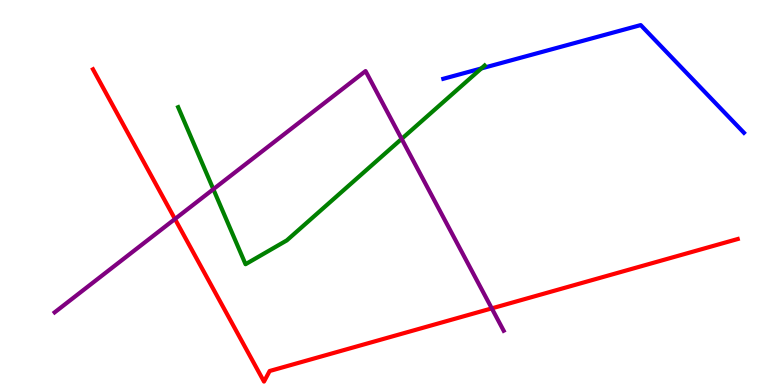[{'lines': ['blue', 'red'], 'intersections': []}, {'lines': ['green', 'red'], 'intersections': []}, {'lines': ['purple', 'red'], 'intersections': [{'x': 2.26, 'y': 4.31}, {'x': 6.35, 'y': 1.99}]}, {'lines': ['blue', 'green'], 'intersections': [{'x': 6.21, 'y': 8.22}]}, {'lines': ['blue', 'purple'], 'intersections': []}, {'lines': ['green', 'purple'], 'intersections': [{'x': 2.75, 'y': 5.09}, {'x': 5.18, 'y': 6.39}]}]